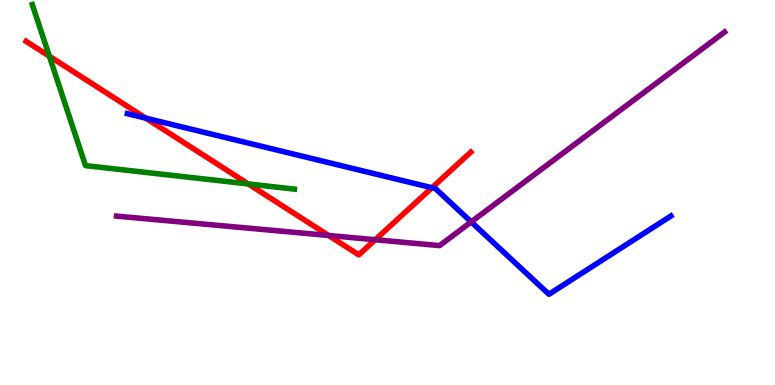[{'lines': ['blue', 'red'], 'intersections': [{'x': 1.88, 'y': 6.93}, {'x': 5.57, 'y': 5.12}]}, {'lines': ['green', 'red'], 'intersections': [{'x': 0.637, 'y': 8.54}, {'x': 3.2, 'y': 5.22}]}, {'lines': ['purple', 'red'], 'intersections': [{'x': 4.24, 'y': 3.88}, {'x': 4.84, 'y': 3.77}]}, {'lines': ['blue', 'green'], 'intersections': []}, {'lines': ['blue', 'purple'], 'intersections': [{'x': 6.08, 'y': 4.24}]}, {'lines': ['green', 'purple'], 'intersections': []}]